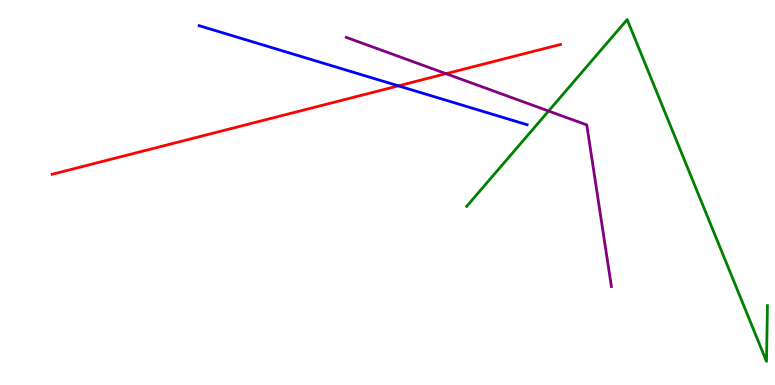[{'lines': ['blue', 'red'], 'intersections': [{'x': 5.14, 'y': 7.77}]}, {'lines': ['green', 'red'], 'intersections': []}, {'lines': ['purple', 'red'], 'intersections': [{'x': 5.76, 'y': 8.09}]}, {'lines': ['blue', 'green'], 'intersections': []}, {'lines': ['blue', 'purple'], 'intersections': []}, {'lines': ['green', 'purple'], 'intersections': [{'x': 7.08, 'y': 7.12}]}]